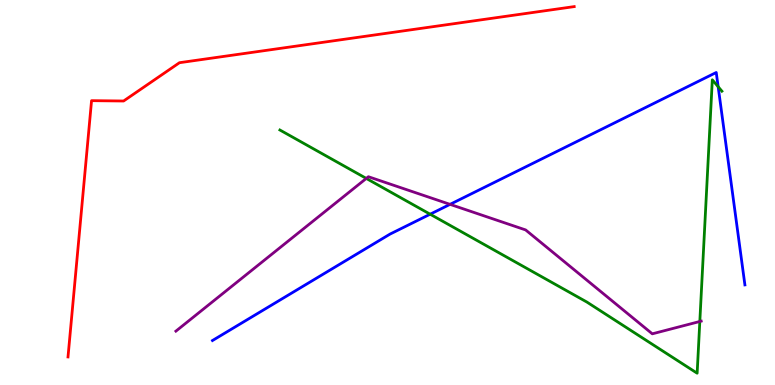[{'lines': ['blue', 'red'], 'intersections': []}, {'lines': ['green', 'red'], 'intersections': []}, {'lines': ['purple', 'red'], 'intersections': []}, {'lines': ['blue', 'green'], 'intersections': [{'x': 5.55, 'y': 4.44}, {'x': 9.27, 'y': 7.75}]}, {'lines': ['blue', 'purple'], 'intersections': [{'x': 5.81, 'y': 4.69}]}, {'lines': ['green', 'purple'], 'intersections': [{'x': 4.73, 'y': 5.37}, {'x': 9.03, 'y': 1.65}]}]